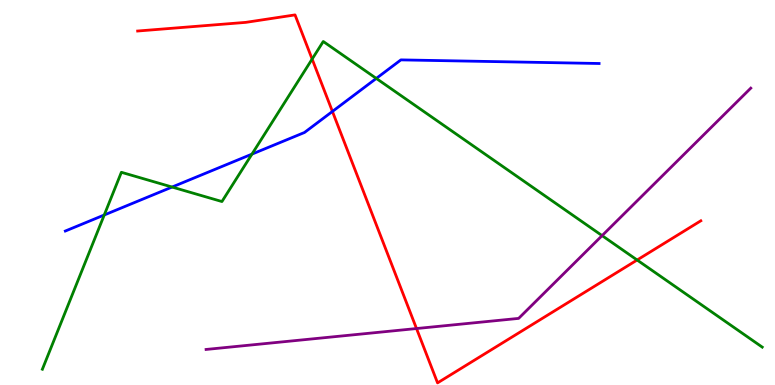[{'lines': ['blue', 'red'], 'intersections': [{'x': 4.29, 'y': 7.11}]}, {'lines': ['green', 'red'], 'intersections': [{'x': 4.03, 'y': 8.47}, {'x': 8.22, 'y': 3.25}]}, {'lines': ['purple', 'red'], 'intersections': [{'x': 5.37, 'y': 1.47}]}, {'lines': ['blue', 'green'], 'intersections': [{'x': 1.35, 'y': 4.42}, {'x': 2.22, 'y': 5.14}, {'x': 3.25, 'y': 6.0}, {'x': 4.86, 'y': 7.96}]}, {'lines': ['blue', 'purple'], 'intersections': []}, {'lines': ['green', 'purple'], 'intersections': [{'x': 7.77, 'y': 3.88}]}]